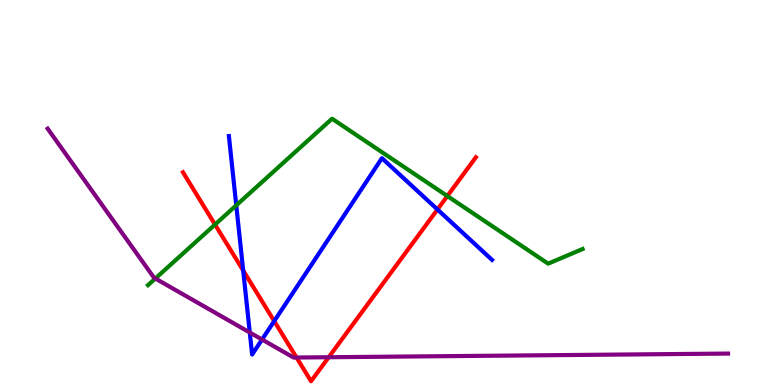[{'lines': ['blue', 'red'], 'intersections': [{'x': 3.14, 'y': 2.97}, {'x': 3.54, 'y': 1.66}, {'x': 5.64, 'y': 4.56}]}, {'lines': ['green', 'red'], 'intersections': [{'x': 2.77, 'y': 4.17}, {'x': 5.77, 'y': 4.91}]}, {'lines': ['purple', 'red'], 'intersections': [{'x': 3.83, 'y': 0.714}, {'x': 4.24, 'y': 0.721}]}, {'lines': ['blue', 'green'], 'intersections': [{'x': 3.05, 'y': 4.67}]}, {'lines': ['blue', 'purple'], 'intersections': [{'x': 3.22, 'y': 1.36}, {'x': 3.38, 'y': 1.18}]}, {'lines': ['green', 'purple'], 'intersections': [{'x': 2.0, 'y': 2.77}]}]